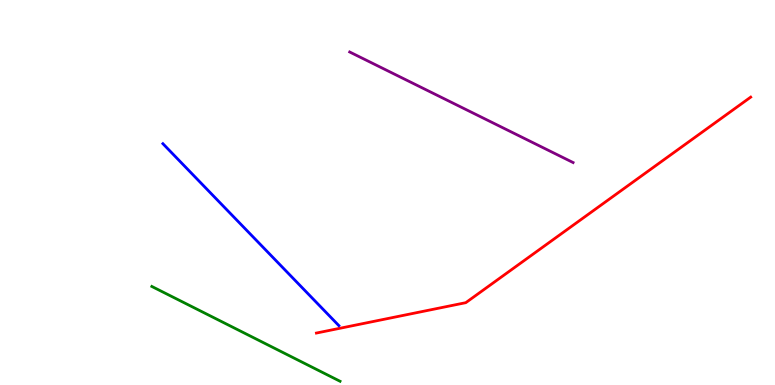[{'lines': ['blue', 'red'], 'intersections': []}, {'lines': ['green', 'red'], 'intersections': []}, {'lines': ['purple', 'red'], 'intersections': []}, {'lines': ['blue', 'green'], 'intersections': []}, {'lines': ['blue', 'purple'], 'intersections': []}, {'lines': ['green', 'purple'], 'intersections': []}]